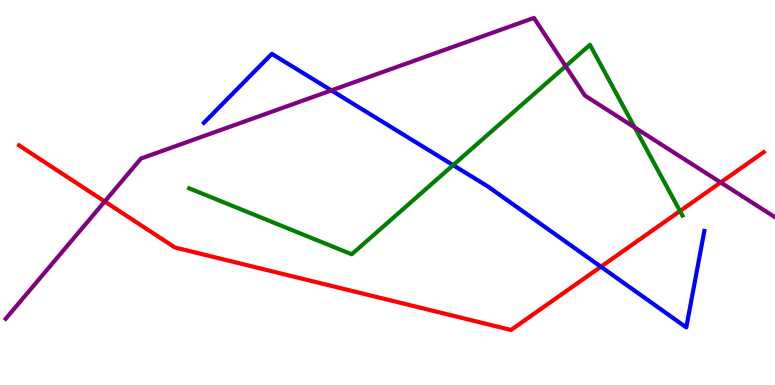[{'lines': ['blue', 'red'], 'intersections': [{'x': 7.75, 'y': 3.07}]}, {'lines': ['green', 'red'], 'intersections': [{'x': 8.77, 'y': 4.52}]}, {'lines': ['purple', 'red'], 'intersections': [{'x': 1.35, 'y': 4.77}, {'x': 9.3, 'y': 5.26}]}, {'lines': ['blue', 'green'], 'intersections': [{'x': 5.85, 'y': 5.71}]}, {'lines': ['blue', 'purple'], 'intersections': [{'x': 4.28, 'y': 7.65}]}, {'lines': ['green', 'purple'], 'intersections': [{'x': 7.3, 'y': 8.28}, {'x': 8.19, 'y': 6.69}]}]